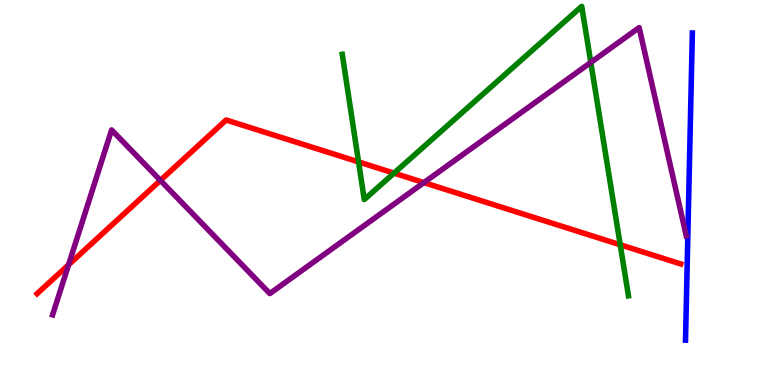[{'lines': ['blue', 'red'], 'intersections': []}, {'lines': ['green', 'red'], 'intersections': [{'x': 4.63, 'y': 5.79}, {'x': 5.08, 'y': 5.5}, {'x': 8.0, 'y': 3.64}]}, {'lines': ['purple', 'red'], 'intersections': [{'x': 0.885, 'y': 3.12}, {'x': 2.07, 'y': 5.31}, {'x': 5.47, 'y': 5.26}]}, {'lines': ['blue', 'green'], 'intersections': []}, {'lines': ['blue', 'purple'], 'intersections': []}, {'lines': ['green', 'purple'], 'intersections': [{'x': 7.62, 'y': 8.38}]}]